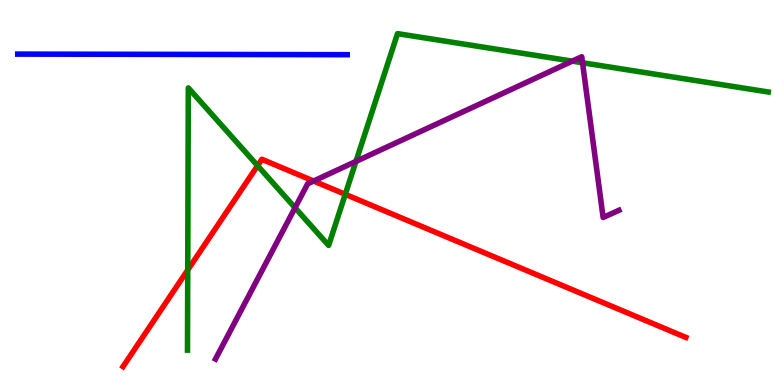[{'lines': ['blue', 'red'], 'intersections': []}, {'lines': ['green', 'red'], 'intersections': [{'x': 2.42, 'y': 2.99}, {'x': 3.32, 'y': 5.7}, {'x': 4.45, 'y': 4.95}]}, {'lines': ['purple', 'red'], 'intersections': [{'x': 4.05, 'y': 5.3}]}, {'lines': ['blue', 'green'], 'intersections': []}, {'lines': ['blue', 'purple'], 'intersections': []}, {'lines': ['green', 'purple'], 'intersections': [{'x': 3.81, 'y': 4.6}, {'x': 4.59, 'y': 5.81}, {'x': 7.38, 'y': 8.41}, {'x': 7.52, 'y': 8.37}]}]